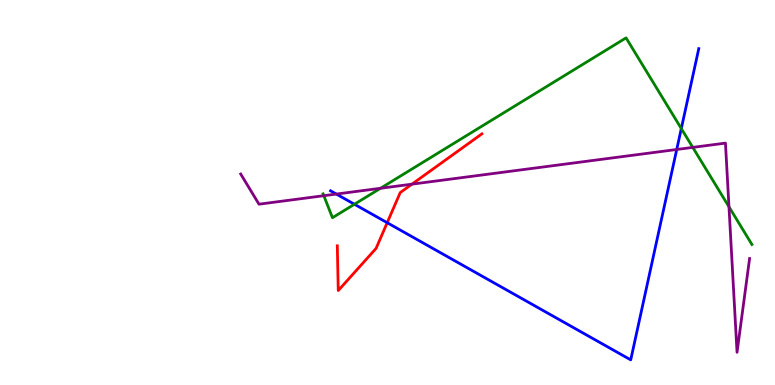[{'lines': ['blue', 'red'], 'intersections': [{'x': 5.0, 'y': 4.22}]}, {'lines': ['green', 'red'], 'intersections': []}, {'lines': ['purple', 'red'], 'intersections': [{'x': 5.32, 'y': 5.22}]}, {'lines': ['blue', 'green'], 'intersections': [{'x': 4.57, 'y': 4.69}, {'x': 8.79, 'y': 6.66}]}, {'lines': ['blue', 'purple'], 'intersections': [{'x': 4.34, 'y': 4.96}, {'x': 8.73, 'y': 6.12}]}, {'lines': ['green', 'purple'], 'intersections': [{'x': 4.18, 'y': 4.92}, {'x': 4.91, 'y': 5.11}, {'x': 8.94, 'y': 6.17}, {'x': 9.41, 'y': 4.63}]}]